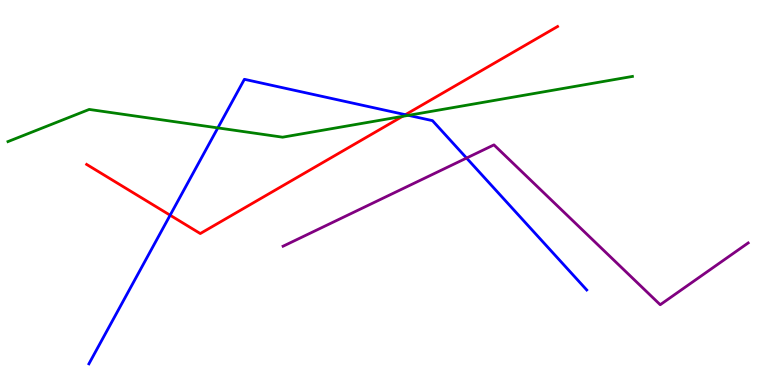[{'lines': ['blue', 'red'], 'intersections': [{'x': 2.2, 'y': 4.41}, {'x': 5.23, 'y': 7.02}]}, {'lines': ['green', 'red'], 'intersections': [{'x': 5.19, 'y': 6.98}]}, {'lines': ['purple', 'red'], 'intersections': []}, {'lines': ['blue', 'green'], 'intersections': [{'x': 2.81, 'y': 6.68}, {'x': 5.27, 'y': 7.0}]}, {'lines': ['blue', 'purple'], 'intersections': [{'x': 6.02, 'y': 5.89}]}, {'lines': ['green', 'purple'], 'intersections': []}]